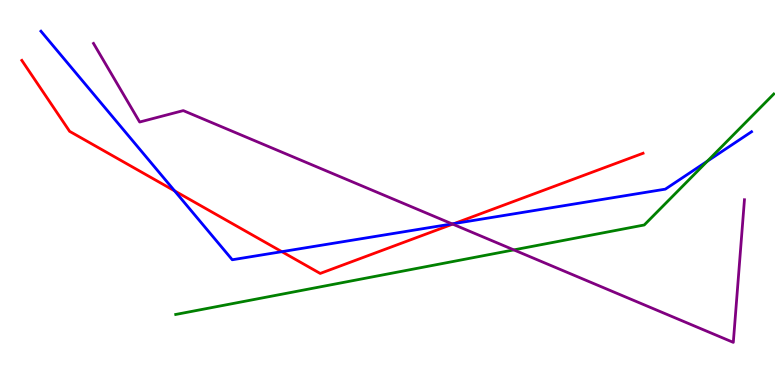[{'lines': ['blue', 'red'], 'intersections': [{'x': 2.25, 'y': 5.04}, {'x': 3.64, 'y': 3.46}, {'x': 5.86, 'y': 4.19}]}, {'lines': ['green', 'red'], 'intersections': []}, {'lines': ['purple', 'red'], 'intersections': [{'x': 5.84, 'y': 4.18}]}, {'lines': ['blue', 'green'], 'intersections': [{'x': 9.13, 'y': 5.81}]}, {'lines': ['blue', 'purple'], 'intersections': [{'x': 5.83, 'y': 4.18}]}, {'lines': ['green', 'purple'], 'intersections': [{'x': 6.63, 'y': 3.51}]}]